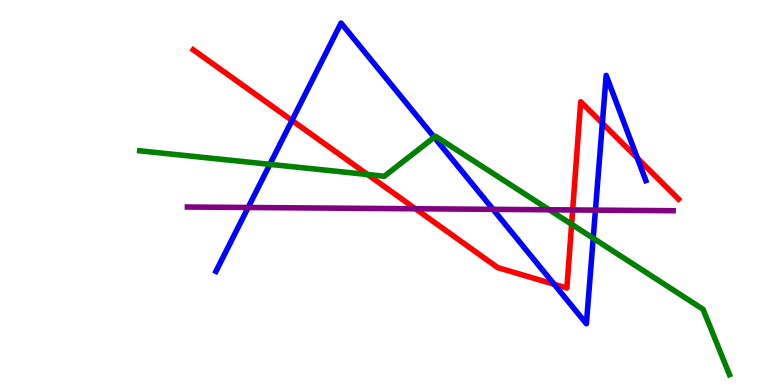[{'lines': ['blue', 'red'], 'intersections': [{'x': 3.77, 'y': 6.87}, {'x': 7.15, 'y': 2.62}, {'x': 7.77, 'y': 6.8}, {'x': 8.22, 'y': 5.89}]}, {'lines': ['green', 'red'], 'intersections': [{'x': 4.74, 'y': 5.47}, {'x': 7.38, 'y': 4.17}]}, {'lines': ['purple', 'red'], 'intersections': [{'x': 5.36, 'y': 4.58}, {'x': 7.39, 'y': 4.55}]}, {'lines': ['blue', 'green'], 'intersections': [{'x': 3.48, 'y': 5.73}, {'x': 5.6, 'y': 6.43}, {'x': 7.65, 'y': 3.81}]}, {'lines': ['blue', 'purple'], 'intersections': [{'x': 3.2, 'y': 4.61}, {'x': 6.36, 'y': 4.56}, {'x': 7.68, 'y': 4.54}]}, {'lines': ['green', 'purple'], 'intersections': [{'x': 7.09, 'y': 4.55}]}]